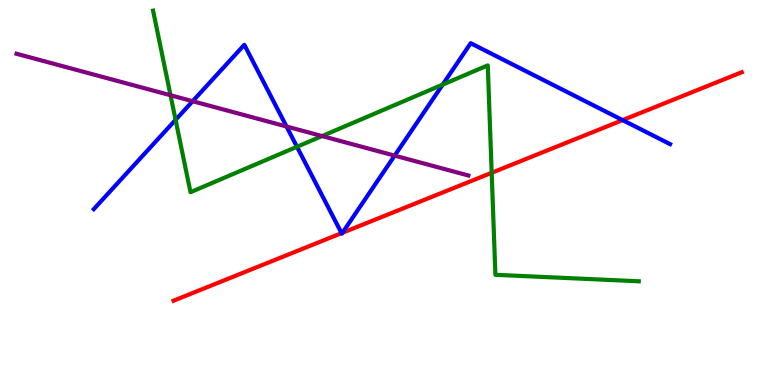[{'lines': ['blue', 'red'], 'intersections': [{'x': 4.41, 'y': 3.94}, {'x': 4.42, 'y': 3.95}, {'x': 8.03, 'y': 6.88}]}, {'lines': ['green', 'red'], 'intersections': [{'x': 6.34, 'y': 5.51}]}, {'lines': ['purple', 'red'], 'intersections': []}, {'lines': ['blue', 'green'], 'intersections': [{'x': 2.27, 'y': 6.89}, {'x': 3.83, 'y': 6.19}, {'x': 5.71, 'y': 7.8}]}, {'lines': ['blue', 'purple'], 'intersections': [{'x': 2.49, 'y': 7.37}, {'x': 3.7, 'y': 6.71}, {'x': 5.09, 'y': 5.96}]}, {'lines': ['green', 'purple'], 'intersections': [{'x': 2.2, 'y': 7.53}, {'x': 4.16, 'y': 6.47}]}]